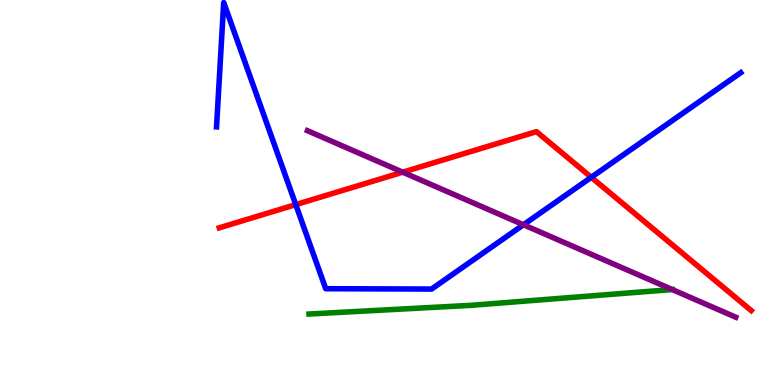[{'lines': ['blue', 'red'], 'intersections': [{'x': 3.82, 'y': 4.69}, {'x': 7.63, 'y': 5.39}]}, {'lines': ['green', 'red'], 'intersections': []}, {'lines': ['purple', 'red'], 'intersections': [{'x': 5.2, 'y': 5.53}]}, {'lines': ['blue', 'green'], 'intersections': []}, {'lines': ['blue', 'purple'], 'intersections': [{'x': 6.75, 'y': 4.16}]}, {'lines': ['green', 'purple'], 'intersections': [{'x': 8.67, 'y': 2.48}]}]